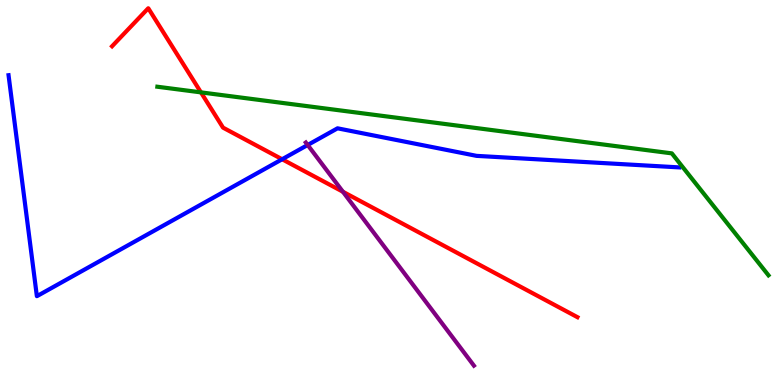[{'lines': ['blue', 'red'], 'intersections': [{'x': 3.64, 'y': 5.86}]}, {'lines': ['green', 'red'], 'intersections': [{'x': 2.59, 'y': 7.6}]}, {'lines': ['purple', 'red'], 'intersections': [{'x': 4.42, 'y': 5.02}]}, {'lines': ['blue', 'green'], 'intersections': []}, {'lines': ['blue', 'purple'], 'intersections': [{'x': 3.97, 'y': 6.23}]}, {'lines': ['green', 'purple'], 'intersections': []}]